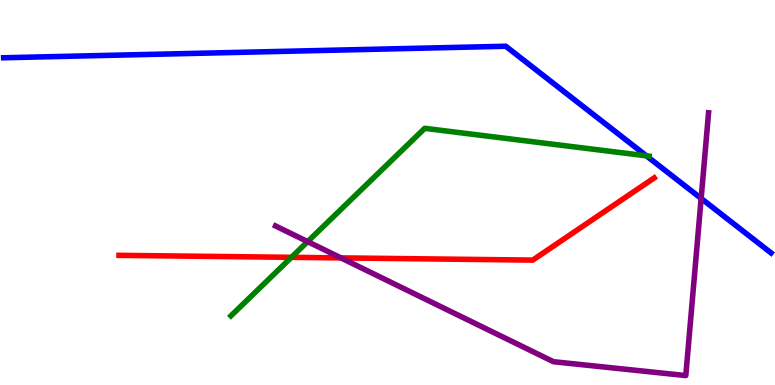[{'lines': ['blue', 'red'], 'intersections': []}, {'lines': ['green', 'red'], 'intersections': [{'x': 3.76, 'y': 3.32}]}, {'lines': ['purple', 'red'], 'intersections': [{'x': 4.4, 'y': 3.3}]}, {'lines': ['blue', 'green'], 'intersections': [{'x': 8.34, 'y': 5.95}]}, {'lines': ['blue', 'purple'], 'intersections': [{'x': 9.05, 'y': 4.85}]}, {'lines': ['green', 'purple'], 'intersections': [{'x': 3.97, 'y': 3.72}]}]